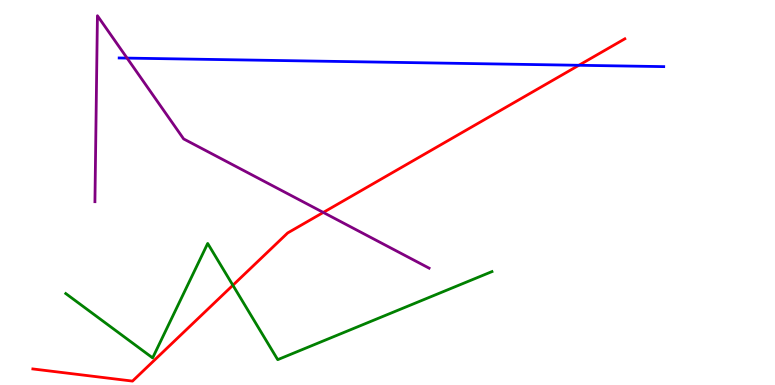[{'lines': ['blue', 'red'], 'intersections': [{'x': 7.47, 'y': 8.3}]}, {'lines': ['green', 'red'], 'intersections': [{'x': 3.0, 'y': 2.59}]}, {'lines': ['purple', 'red'], 'intersections': [{'x': 4.17, 'y': 4.48}]}, {'lines': ['blue', 'green'], 'intersections': []}, {'lines': ['blue', 'purple'], 'intersections': [{'x': 1.64, 'y': 8.49}]}, {'lines': ['green', 'purple'], 'intersections': []}]